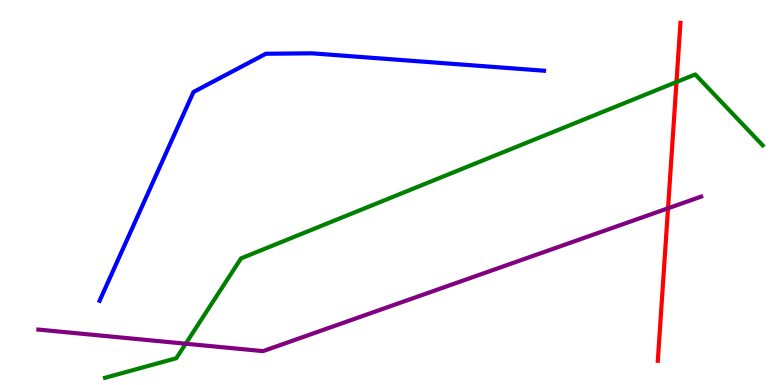[{'lines': ['blue', 'red'], 'intersections': []}, {'lines': ['green', 'red'], 'intersections': [{'x': 8.73, 'y': 7.87}]}, {'lines': ['purple', 'red'], 'intersections': [{'x': 8.62, 'y': 4.59}]}, {'lines': ['blue', 'green'], 'intersections': []}, {'lines': ['blue', 'purple'], 'intersections': []}, {'lines': ['green', 'purple'], 'intersections': [{'x': 2.4, 'y': 1.07}]}]